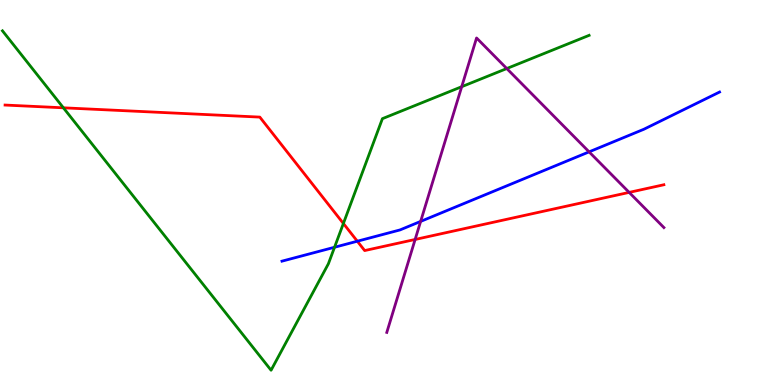[{'lines': ['blue', 'red'], 'intersections': [{'x': 4.61, 'y': 3.73}]}, {'lines': ['green', 'red'], 'intersections': [{'x': 0.818, 'y': 7.2}, {'x': 4.43, 'y': 4.2}]}, {'lines': ['purple', 'red'], 'intersections': [{'x': 5.36, 'y': 3.78}, {'x': 8.12, 'y': 5.0}]}, {'lines': ['blue', 'green'], 'intersections': [{'x': 4.32, 'y': 3.58}]}, {'lines': ['blue', 'purple'], 'intersections': [{'x': 5.43, 'y': 4.25}, {'x': 7.6, 'y': 6.06}]}, {'lines': ['green', 'purple'], 'intersections': [{'x': 5.96, 'y': 7.75}, {'x': 6.54, 'y': 8.22}]}]